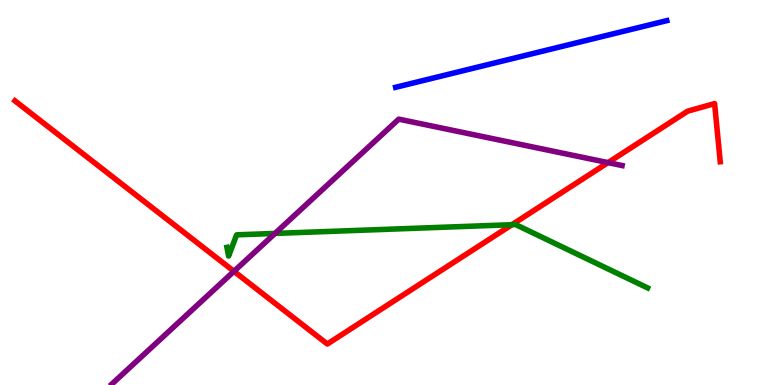[{'lines': ['blue', 'red'], 'intersections': []}, {'lines': ['green', 'red'], 'intersections': [{'x': 6.61, 'y': 4.16}]}, {'lines': ['purple', 'red'], 'intersections': [{'x': 3.02, 'y': 2.95}, {'x': 7.85, 'y': 5.78}]}, {'lines': ['blue', 'green'], 'intersections': []}, {'lines': ['blue', 'purple'], 'intersections': []}, {'lines': ['green', 'purple'], 'intersections': [{'x': 3.55, 'y': 3.94}]}]